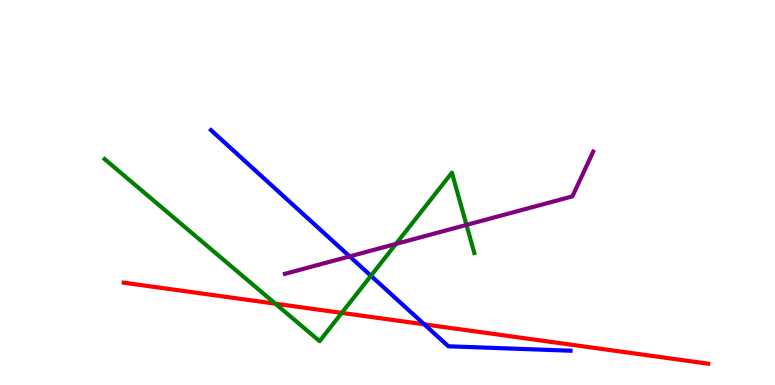[{'lines': ['blue', 'red'], 'intersections': [{'x': 5.47, 'y': 1.58}]}, {'lines': ['green', 'red'], 'intersections': [{'x': 3.55, 'y': 2.11}, {'x': 4.41, 'y': 1.87}]}, {'lines': ['purple', 'red'], 'intersections': []}, {'lines': ['blue', 'green'], 'intersections': [{'x': 4.79, 'y': 2.84}]}, {'lines': ['blue', 'purple'], 'intersections': [{'x': 4.51, 'y': 3.34}]}, {'lines': ['green', 'purple'], 'intersections': [{'x': 5.11, 'y': 3.66}, {'x': 6.02, 'y': 4.16}]}]